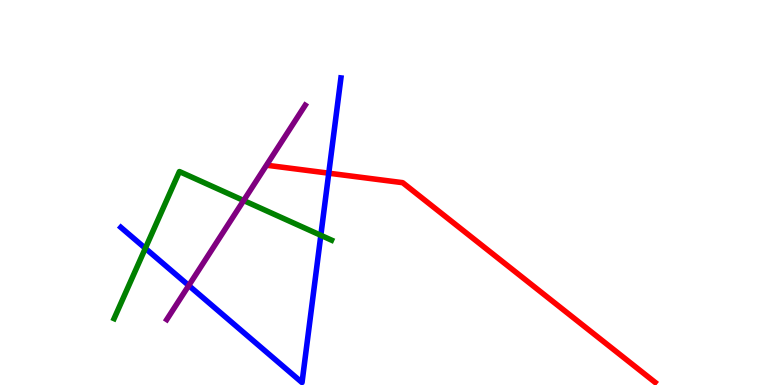[{'lines': ['blue', 'red'], 'intersections': [{'x': 4.24, 'y': 5.5}]}, {'lines': ['green', 'red'], 'intersections': []}, {'lines': ['purple', 'red'], 'intersections': []}, {'lines': ['blue', 'green'], 'intersections': [{'x': 1.88, 'y': 3.55}, {'x': 4.14, 'y': 3.89}]}, {'lines': ['blue', 'purple'], 'intersections': [{'x': 2.44, 'y': 2.58}]}, {'lines': ['green', 'purple'], 'intersections': [{'x': 3.14, 'y': 4.79}]}]